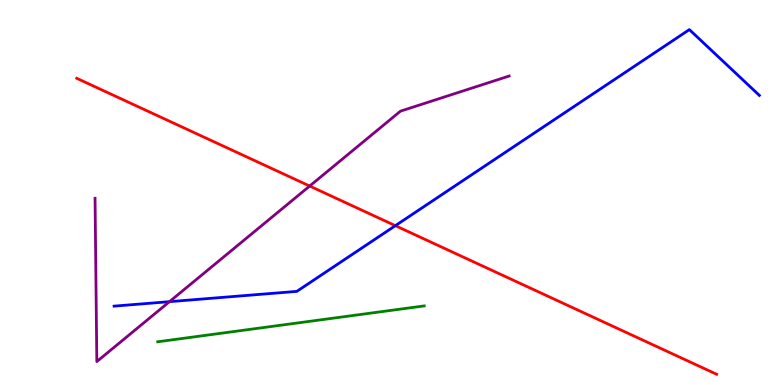[{'lines': ['blue', 'red'], 'intersections': [{'x': 5.1, 'y': 4.14}]}, {'lines': ['green', 'red'], 'intersections': []}, {'lines': ['purple', 'red'], 'intersections': [{'x': 4.0, 'y': 5.17}]}, {'lines': ['blue', 'green'], 'intersections': []}, {'lines': ['blue', 'purple'], 'intersections': [{'x': 2.19, 'y': 2.16}]}, {'lines': ['green', 'purple'], 'intersections': []}]